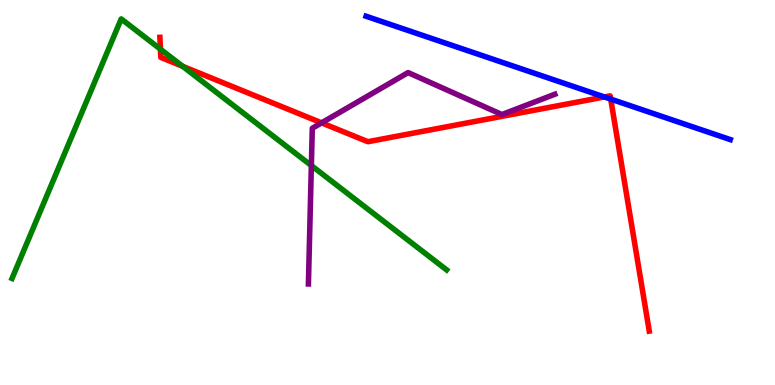[{'lines': ['blue', 'red'], 'intersections': [{'x': 7.8, 'y': 7.48}, {'x': 7.88, 'y': 7.43}]}, {'lines': ['green', 'red'], 'intersections': [{'x': 2.07, 'y': 8.72}, {'x': 2.36, 'y': 8.28}]}, {'lines': ['purple', 'red'], 'intersections': [{'x': 4.15, 'y': 6.81}]}, {'lines': ['blue', 'green'], 'intersections': []}, {'lines': ['blue', 'purple'], 'intersections': []}, {'lines': ['green', 'purple'], 'intersections': [{'x': 4.02, 'y': 5.7}]}]